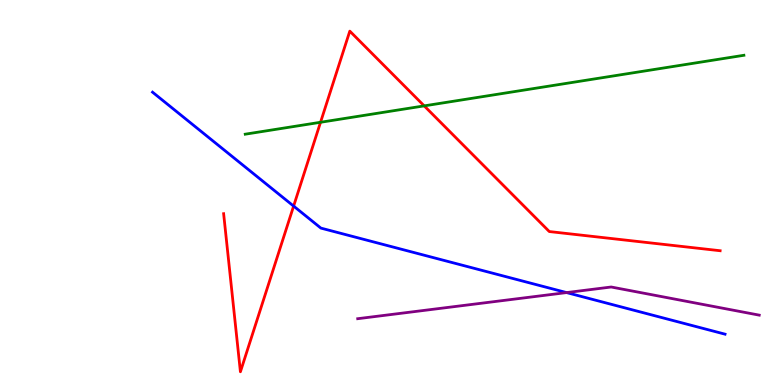[{'lines': ['blue', 'red'], 'intersections': [{'x': 3.79, 'y': 4.65}]}, {'lines': ['green', 'red'], 'intersections': [{'x': 4.14, 'y': 6.82}, {'x': 5.47, 'y': 7.25}]}, {'lines': ['purple', 'red'], 'intersections': []}, {'lines': ['blue', 'green'], 'intersections': []}, {'lines': ['blue', 'purple'], 'intersections': [{'x': 7.31, 'y': 2.4}]}, {'lines': ['green', 'purple'], 'intersections': []}]